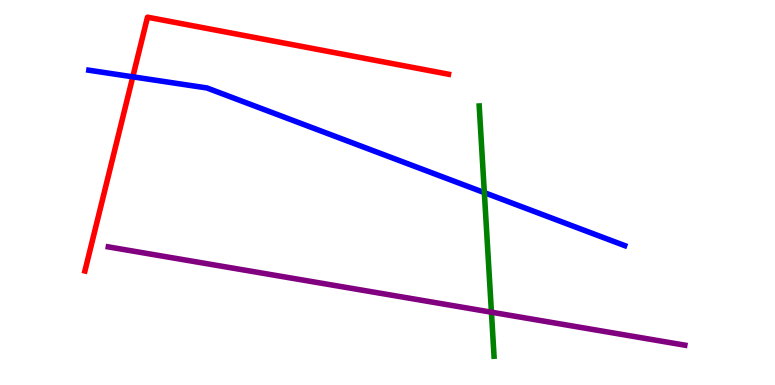[{'lines': ['blue', 'red'], 'intersections': [{'x': 1.71, 'y': 8.0}]}, {'lines': ['green', 'red'], 'intersections': []}, {'lines': ['purple', 'red'], 'intersections': []}, {'lines': ['blue', 'green'], 'intersections': [{'x': 6.25, 'y': 5.0}]}, {'lines': ['blue', 'purple'], 'intersections': []}, {'lines': ['green', 'purple'], 'intersections': [{'x': 6.34, 'y': 1.89}]}]